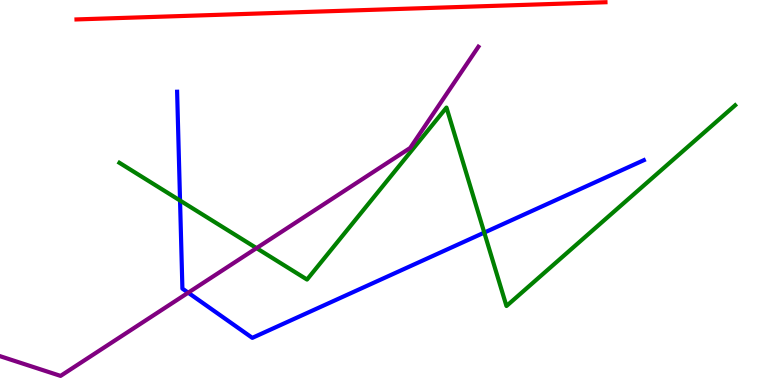[{'lines': ['blue', 'red'], 'intersections': []}, {'lines': ['green', 'red'], 'intersections': []}, {'lines': ['purple', 'red'], 'intersections': []}, {'lines': ['blue', 'green'], 'intersections': [{'x': 2.32, 'y': 4.79}, {'x': 6.25, 'y': 3.96}]}, {'lines': ['blue', 'purple'], 'intersections': [{'x': 2.43, 'y': 2.4}]}, {'lines': ['green', 'purple'], 'intersections': [{'x': 3.31, 'y': 3.56}]}]